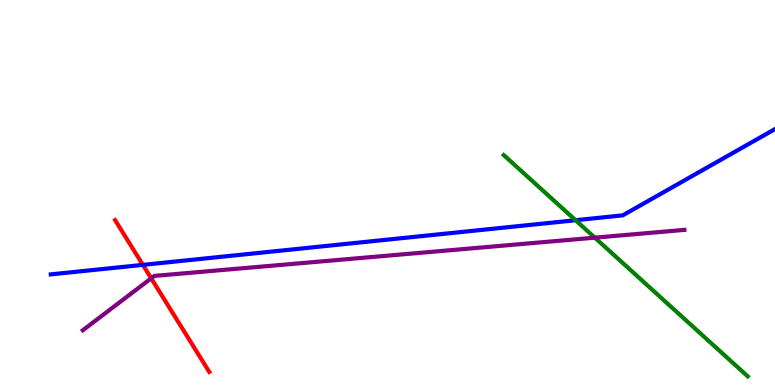[{'lines': ['blue', 'red'], 'intersections': [{'x': 1.84, 'y': 3.12}]}, {'lines': ['green', 'red'], 'intersections': []}, {'lines': ['purple', 'red'], 'intersections': [{'x': 1.95, 'y': 2.77}]}, {'lines': ['blue', 'green'], 'intersections': [{'x': 7.43, 'y': 4.28}]}, {'lines': ['blue', 'purple'], 'intersections': []}, {'lines': ['green', 'purple'], 'intersections': [{'x': 7.67, 'y': 3.83}]}]